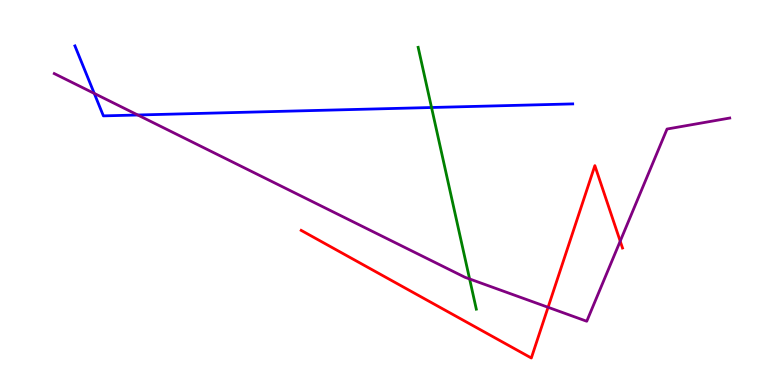[{'lines': ['blue', 'red'], 'intersections': []}, {'lines': ['green', 'red'], 'intersections': []}, {'lines': ['purple', 'red'], 'intersections': [{'x': 7.07, 'y': 2.02}, {'x': 8.0, 'y': 3.74}]}, {'lines': ['blue', 'green'], 'intersections': [{'x': 5.57, 'y': 7.21}]}, {'lines': ['blue', 'purple'], 'intersections': [{'x': 1.22, 'y': 7.57}, {'x': 1.78, 'y': 7.01}]}, {'lines': ['green', 'purple'], 'intersections': [{'x': 6.06, 'y': 2.75}]}]